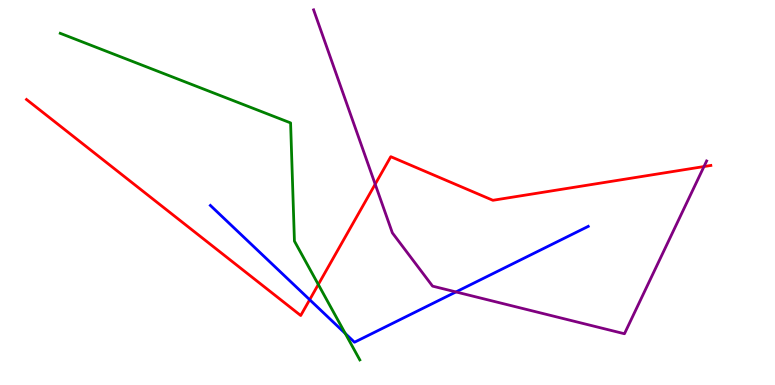[{'lines': ['blue', 'red'], 'intersections': [{'x': 4.0, 'y': 2.22}]}, {'lines': ['green', 'red'], 'intersections': [{'x': 4.11, 'y': 2.61}]}, {'lines': ['purple', 'red'], 'intersections': [{'x': 4.84, 'y': 5.22}, {'x': 9.08, 'y': 5.67}]}, {'lines': ['blue', 'green'], 'intersections': [{'x': 4.45, 'y': 1.34}]}, {'lines': ['blue', 'purple'], 'intersections': [{'x': 5.88, 'y': 2.42}]}, {'lines': ['green', 'purple'], 'intersections': []}]